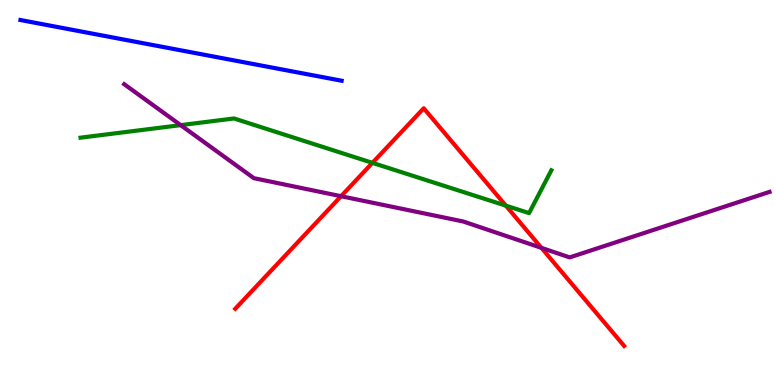[{'lines': ['blue', 'red'], 'intersections': []}, {'lines': ['green', 'red'], 'intersections': [{'x': 4.81, 'y': 5.77}, {'x': 6.53, 'y': 4.66}]}, {'lines': ['purple', 'red'], 'intersections': [{'x': 4.4, 'y': 4.9}, {'x': 6.99, 'y': 3.56}]}, {'lines': ['blue', 'green'], 'intersections': []}, {'lines': ['blue', 'purple'], 'intersections': []}, {'lines': ['green', 'purple'], 'intersections': [{'x': 2.33, 'y': 6.75}]}]